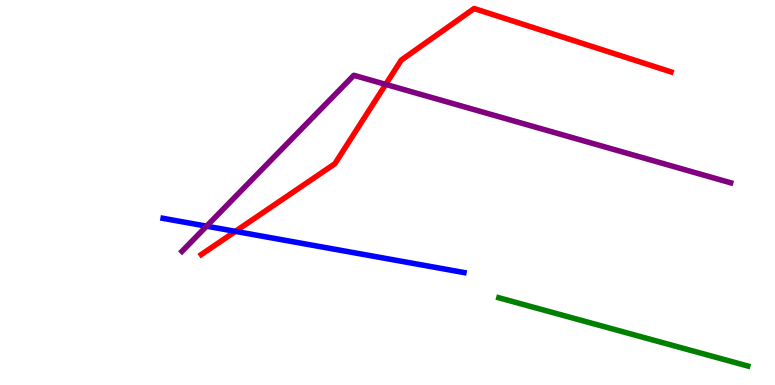[{'lines': ['blue', 'red'], 'intersections': [{'x': 3.04, 'y': 3.99}]}, {'lines': ['green', 'red'], 'intersections': []}, {'lines': ['purple', 'red'], 'intersections': [{'x': 4.98, 'y': 7.81}]}, {'lines': ['blue', 'green'], 'intersections': []}, {'lines': ['blue', 'purple'], 'intersections': [{'x': 2.67, 'y': 4.13}]}, {'lines': ['green', 'purple'], 'intersections': []}]